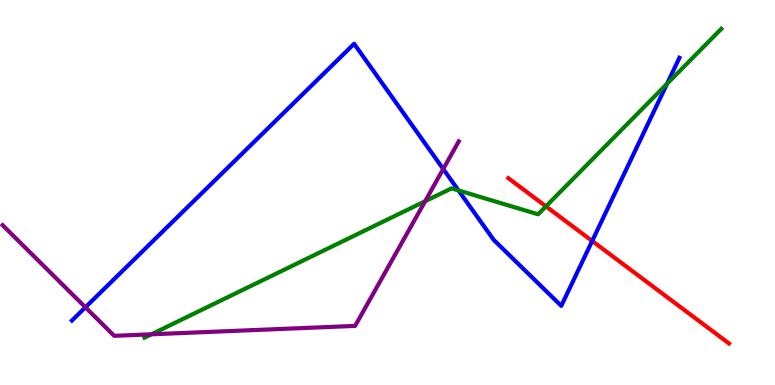[{'lines': ['blue', 'red'], 'intersections': [{'x': 7.64, 'y': 3.74}]}, {'lines': ['green', 'red'], 'intersections': [{'x': 7.04, 'y': 4.64}]}, {'lines': ['purple', 'red'], 'intersections': []}, {'lines': ['blue', 'green'], 'intersections': [{'x': 5.92, 'y': 5.05}, {'x': 8.61, 'y': 7.82}]}, {'lines': ['blue', 'purple'], 'intersections': [{'x': 1.1, 'y': 2.02}, {'x': 5.72, 'y': 5.61}]}, {'lines': ['green', 'purple'], 'intersections': [{'x': 1.95, 'y': 1.32}, {'x': 5.49, 'y': 4.77}]}]